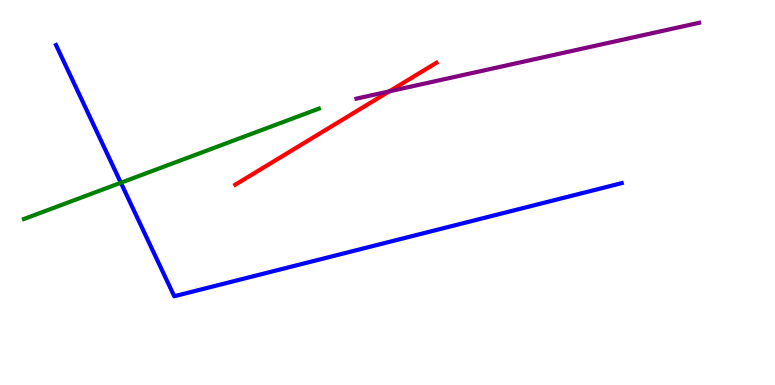[{'lines': ['blue', 'red'], 'intersections': []}, {'lines': ['green', 'red'], 'intersections': []}, {'lines': ['purple', 'red'], 'intersections': [{'x': 5.02, 'y': 7.63}]}, {'lines': ['blue', 'green'], 'intersections': [{'x': 1.56, 'y': 5.25}]}, {'lines': ['blue', 'purple'], 'intersections': []}, {'lines': ['green', 'purple'], 'intersections': []}]